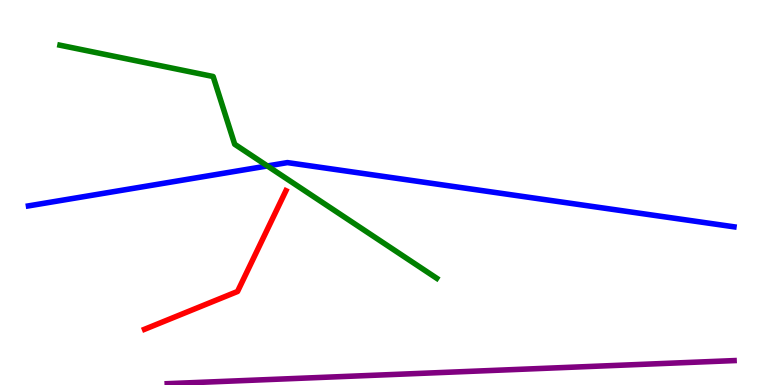[{'lines': ['blue', 'red'], 'intersections': []}, {'lines': ['green', 'red'], 'intersections': []}, {'lines': ['purple', 'red'], 'intersections': []}, {'lines': ['blue', 'green'], 'intersections': [{'x': 3.45, 'y': 5.69}]}, {'lines': ['blue', 'purple'], 'intersections': []}, {'lines': ['green', 'purple'], 'intersections': []}]